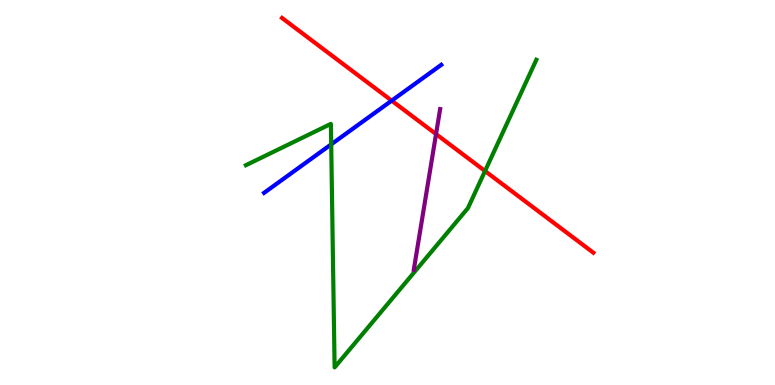[{'lines': ['blue', 'red'], 'intersections': [{'x': 5.05, 'y': 7.39}]}, {'lines': ['green', 'red'], 'intersections': [{'x': 6.26, 'y': 5.56}]}, {'lines': ['purple', 'red'], 'intersections': [{'x': 5.63, 'y': 6.52}]}, {'lines': ['blue', 'green'], 'intersections': [{'x': 4.27, 'y': 6.25}]}, {'lines': ['blue', 'purple'], 'intersections': []}, {'lines': ['green', 'purple'], 'intersections': []}]